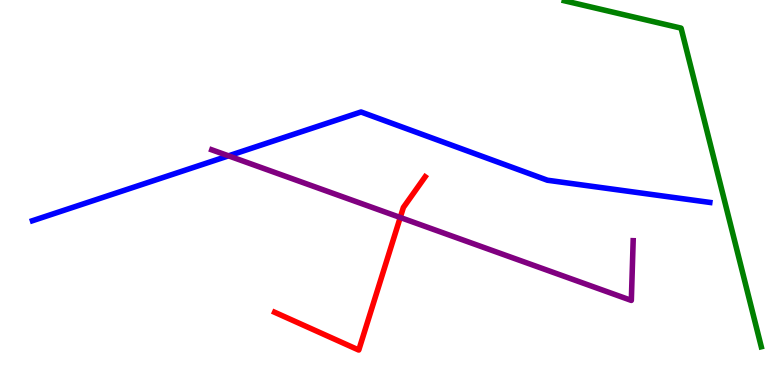[{'lines': ['blue', 'red'], 'intersections': []}, {'lines': ['green', 'red'], 'intersections': []}, {'lines': ['purple', 'red'], 'intersections': [{'x': 5.16, 'y': 4.35}]}, {'lines': ['blue', 'green'], 'intersections': []}, {'lines': ['blue', 'purple'], 'intersections': [{'x': 2.95, 'y': 5.95}]}, {'lines': ['green', 'purple'], 'intersections': []}]